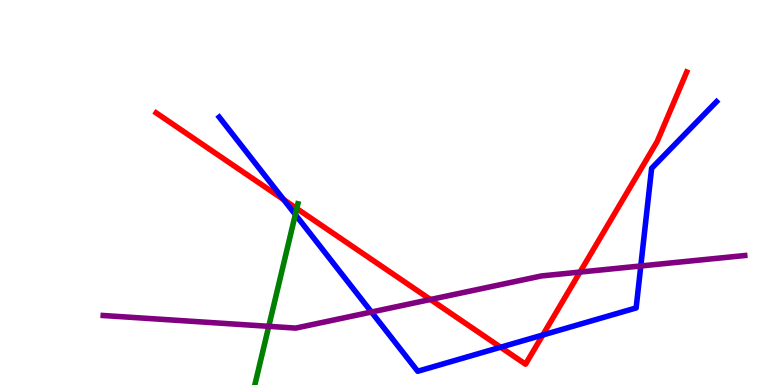[{'lines': ['blue', 'red'], 'intersections': [{'x': 3.66, 'y': 4.82}, {'x': 6.46, 'y': 0.981}, {'x': 7.0, 'y': 1.3}]}, {'lines': ['green', 'red'], 'intersections': [{'x': 3.83, 'y': 4.58}]}, {'lines': ['purple', 'red'], 'intersections': [{'x': 5.55, 'y': 2.22}, {'x': 7.48, 'y': 2.93}]}, {'lines': ['blue', 'green'], 'intersections': [{'x': 3.81, 'y': 4.43}]}, {'lines': ['blue', 'purple'], 'intersections': [{'x': 4.79, 'y': 1.9}, {'x': 8.27, 'y': 3.09}]}, {'lines': ['green', 'purple'], 'intersections': [{'x': 3.47, 'y': 1.52}]}]